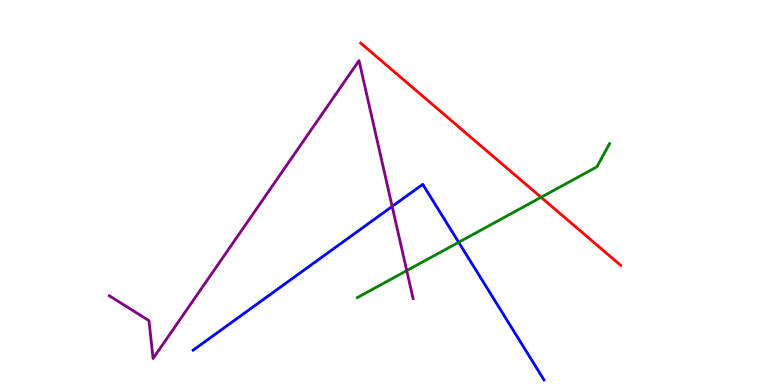[{'lines': ['blue', 'red'], 'intersections': []}, {'lines': ['green', 'red'], 'intersections': [{'x': 6.98, 'y': 4.88}]}, {'lines': ['purple', 'red'], 'intersections': []}, {'lines': ['blue', 'green'], 'intersections': [{'x': 5.92, 'y': 3.71}]}, {'lines': ['blue', 'purple'], 'intersections': [{'x': 5.06, 'y': 4.64}]}, {'lines': ['green', 'purple'], 'intersections': [{'x': 5.25, 'y': 2.97}]}]